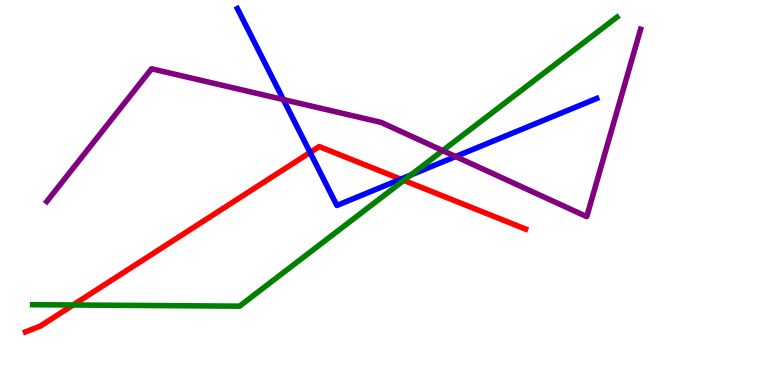[{'lines': ['blue', 'red'], 'intersections': [{'x': 4.0, 'y': 6.04}, {'x': 5.17, 'y': 5.35}]}, {'lines': ['green', 'red'], 'intersections': [{'x': 0.943, 'y': 2.08}, {'x': 5.21, 'y': 5.31}]}, {'lines': ['purple', 'red'], 'intersections': []}, {'lines': ['blue', 'green'], 'intersections': [{'x': 5.3, 'y': 5.45}]}, {'lines': ['blue', 'purple'], 'intersections': [{'x': 3.66, 'y': 7.41}, {'x': 5.88, 'y': 5.93}]}, {'lines': ['green', 'purple'], 'intersections': [{'x': 5.71, 'y': 6.09}]}]